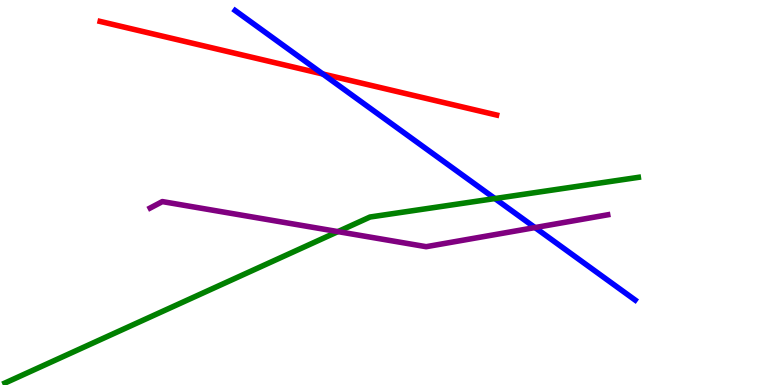[{'lines': ['blue', 'red'], 'intersections': [{'x': 4.17, 'y': 8.08}]}, {'lines': ['green', 'red'], 'intersections': []}, {'lines': ['purple', 'red'], 'intersections': []}, {'lines': ['blue', 'green'], 'intersections': [{'x': 6.39, 'y': 4.84}]}, {'lines': ['blue', 'purple'], 'intersections': [{'x': 6.9, 'y': 4.09}]}, {'lines': ['green', 'purple'], 'intersections': [{'x': 4.36, 'y': 3.98}]}]